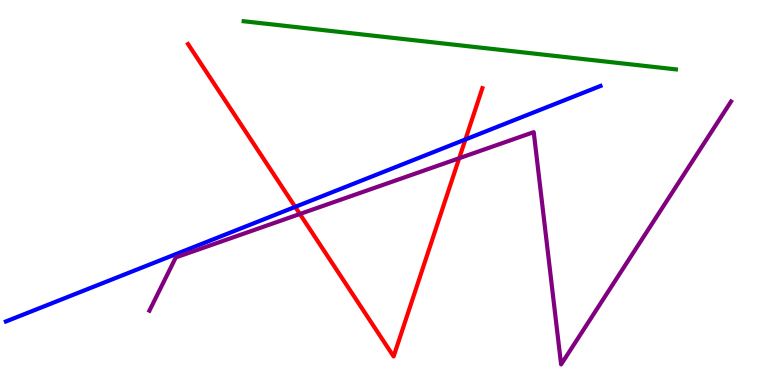[{'lines': ['blue', 'red'], 'intersections': [{'x': 3.81, 'y': 4.63}, {'x': 6.01, 'y': 6.38}]}, {'lines': ['green', 'red'], 'intersections': []}, {'lines': ['purple', 'red'], 'intersections': [{'x': 3.87, 'y': 4.44}, {'x': 5.93, 'y': 5.89}]}, {'lines': ['blue', 'green'], 'intersections': []}, {'lines': ['blue', 'purple'], 'intersections': []}, {'lines': ['green', 'purple'], 'intersections': []}]